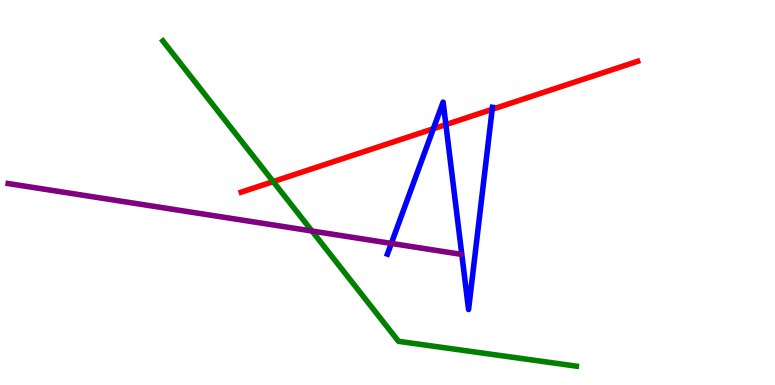[{'lines': ['blue', 'red'], 'intersections': [{'x': 5.59, 'y': 6.66}, {'x': 5.75, 'y': 6.76}, {'x': 6.35, 'y': 7.16}]}, {'lines': ['green', 'red'], 'intersections': [{'x': 3.53, 'y': 5.28}]}, {'lines': ['purple', 'red'], 'intersections': []}, {'lines': ['blue', 'green'], 'intersections': []}, {'lines': ['blue', 'purple'], 'intersections': [{'x': 5.05, 'y': 3.68}]}, {'lines': ['green', 'purple'], 'intersections': [{'x': 4.03, 'y': 4.0}]}]